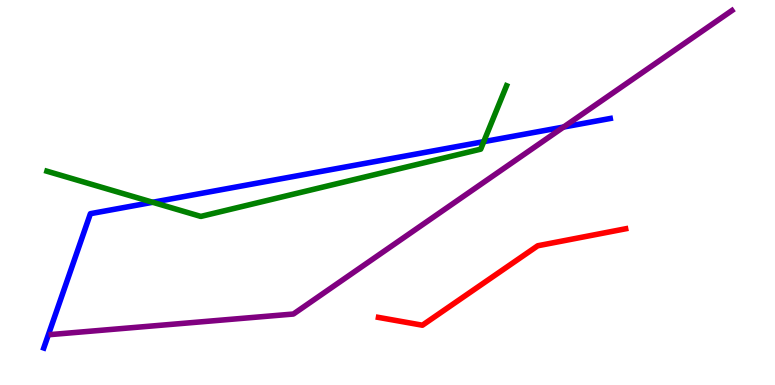[{'lines': ['blue', 'red'], 'intersections': []}, {'lines': ['green', 'red'], 'intersections': []}, {'lines': ['purple', 'red'], 'intersections': []}, {'lines': ['blue', 'green'], 'intersections': [{'x': 1.97, 'y': 4.75}, {'x': 6.24, 'y': 6.32}]}, {'lines': ['blue', 'purple'], 'intersections': [{'x': 7.27, 'y': 6.7}]}, {'lines': ['green', 'purple'], 'intersections': []}]